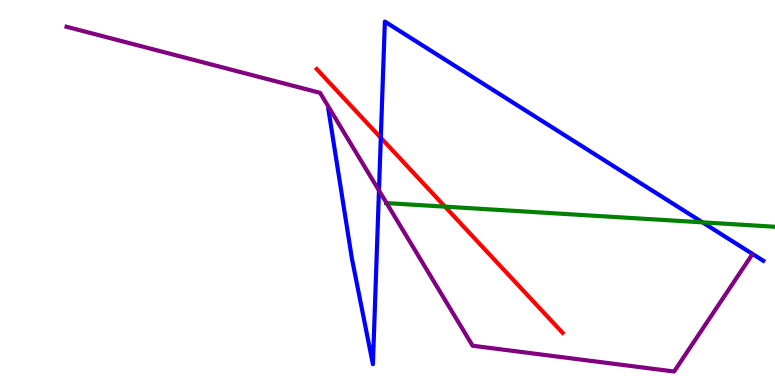[{'lines': ['blue', 'red'], 'intersections': [{'x': 4.91, 'y': 6.42}]}, {'lines': ['green', 'red'], 'intersections': [{'x': 5.74, 'y': 4.63}]}, {'lines': ['purple', 'red'], 'intersections': []}, {'lines': ['blue', 'green'], 'intersections': [{'x': 9.06, 'y': 4.22}]}, {'lines': ['blue', 'purple'], 'intersections': [{'x': 4.89, 'y': 5.05}]}, {'lines': ['green', 'purple'], 'intersections': [{'x': 4.99, 'y': 4.72}]}]